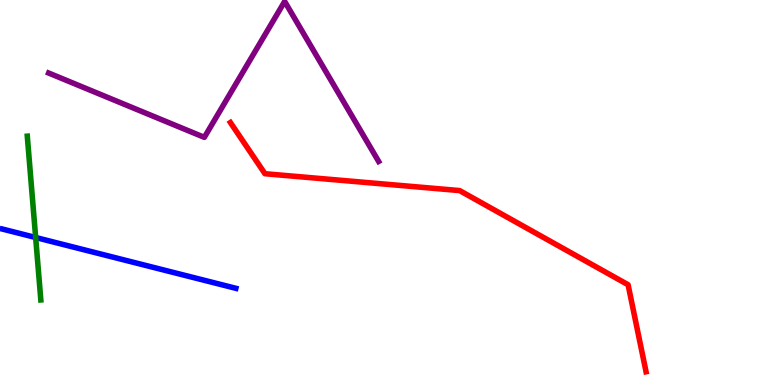[{'lines': ['blue', 'red'], 'intersections': []}, {'lines': ['green', 'red'], 'intersections': []}, {'lines': ['purple', 'red'], 'intersections': []}, {'lines': ['blue', 'green'], 'intersections': [{'x': 0.46, 'y': 3.83}]}, {'lines': ['blue', 'purple'], 'intersections': []}, {'lines': ['green', 'purple'], 'intersections': []}]